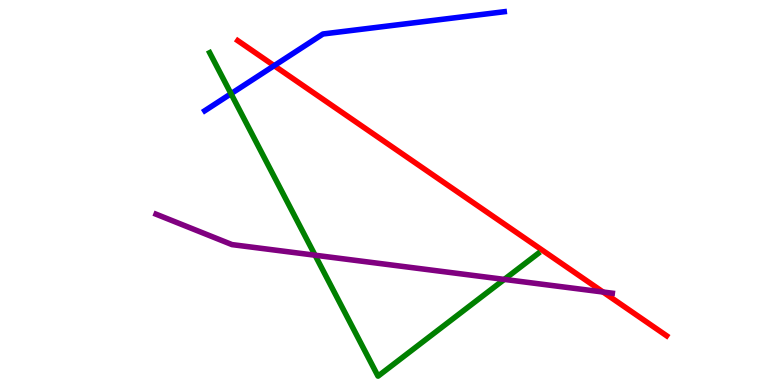[{'lines': ['blue', 'red'], 'intersections': [{'x': 3.54, 'y': 8.29}]}, {'lines': ['green', 'red'], 'intersections': []}, {'lines': ['purple', 'red'], 'intersections': [{'x': 7.78, 'y': 2.41}]}, {'lines': ['blue', 'green'], 'intersections': [{'x': 2.98, 'y': 7.57}]}, {'lines': ['blue', 'purple'], 'intersections': []}, {'lines': ['green', 'purple'], 'intersections': [{'x': 4.07, 'y': 3.37}, {'x': 6.51, 'y': 2.74}]}]